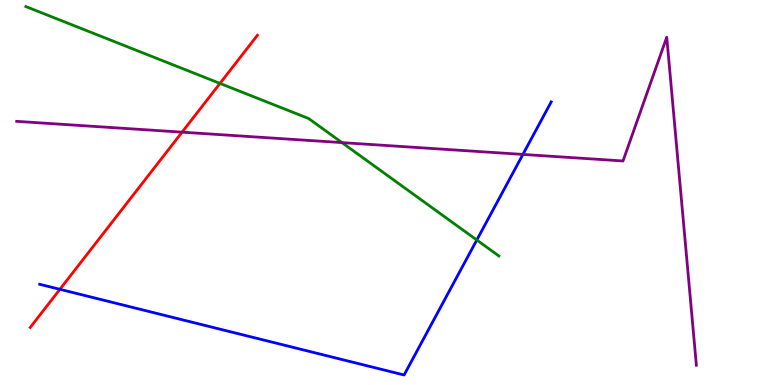[{'lines': ['blue', 'red'], 'intersections': [{'x': 0.773, 'y': 2.49}]}, {'lines': ['green', 'red'], 'intersections': [{'x': 2.84, 'y': 7.83}]}, {'lines': ['purple', 'red'], 'intersections': [{'x': 2.35, 'y': 6.57}]}, {'lines': ['blue', 'green'], 'intersections': [{'x': 6.15, 'y': 3.77}]}, {'lines': ['blue', 'purple'], 'intersections': [{'x': 6.75, 'y': 5.99}]}, {'lines': ['green', 'purple'], 'intersections': [{'x': 4.41, 'y': 6.3}]}]